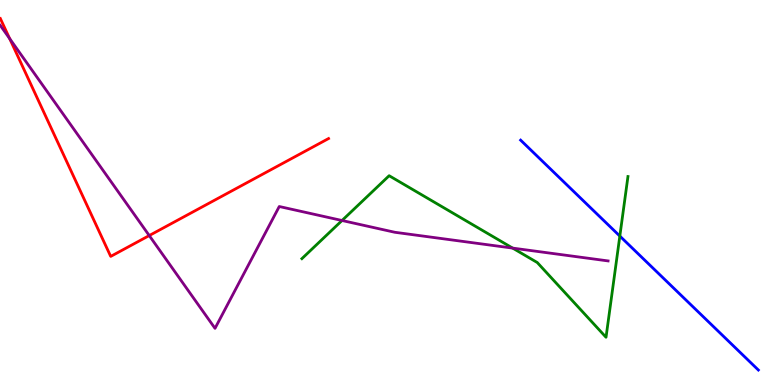[{'lines': ['blue', 'red'], 'intersections': []}, {'lines': ['green', 'red'], 'intersections': []}, {'lines': ['purple', 'red'], 'intersections': [{'x': 0.125, 'y': 9.0}, {'x': 1.93, 'y': 3.88}]}, {'lines': ['blue', 'green'], 'intersections': [{'x': 8.0, 'y': 3.87}]}, {'lines': ['blue', 'purple'], 'intersections': []}, {'lines': ['green', 'purple'], 'intersections': [{'x': 4.41, 'y': 4.27}, {'x': 6.61, 'y': 3.56}]}]